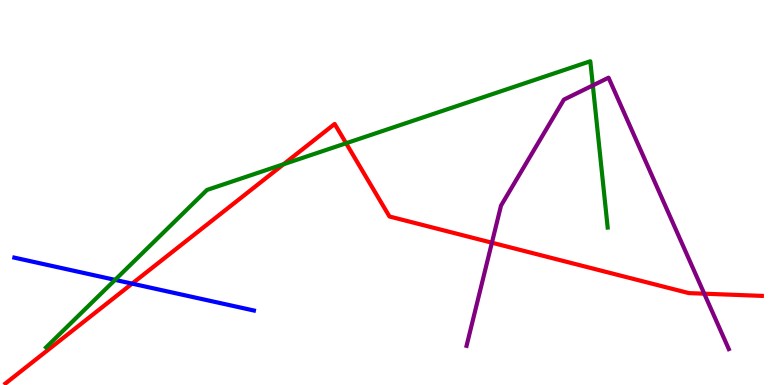[{'lines': ['blue', 'red'], 'intersections': [{'x': 1.7, 'y': 2.63}]}, {'lines': ['green', 'red'], 'intersections': [{'x': 3.66, 'y': 5.73}, {'x': 4.47, 'y': 6.28}]}, {'lines': ['purple', 'red'], 'intersections': [{'x': 6.35, 'y': 3.7}, {'x': 9.09, 'y': 2.37}]}, {'lines': ['blue', 'green'], 'intersections': [{'x': 1.48, 'y': 2.73}]}, {'lines': ['blue', 'purple'], 'intersections': []}, {'lines': ['green', 'purple'], 'intersections': [{'x': 7.65, 'y': 7.78}]}]